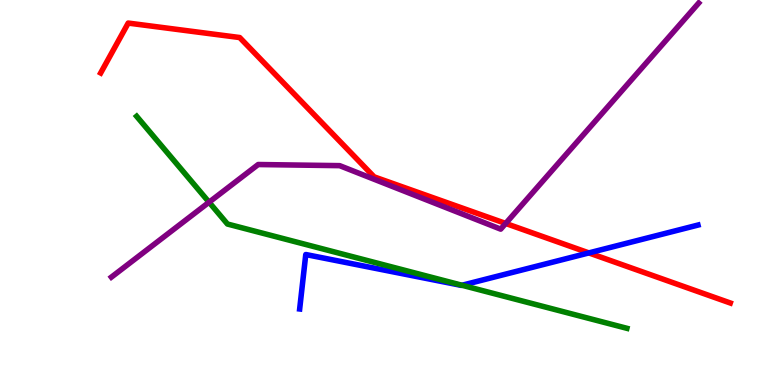[{'lines': ['blue', 'red'], 'intersections': [{'x': 7.6, 'y': 3.43}]}, {'lines': ['green', 'red'], 'intersections': []}, {'lines': ['purple', 'red'], 'intersections': [{'x': 6.52, 'y': 4.2}]}, {'lines': ['blue', 'green'], 'intersections': [{'x': 5.96, 'y': 2.59}]}, {'lines': ['blue', 'purple'], 'intersections': []}, {'lines': ['green', 'purple'], 'intersections': [{'x': 2.7, 'y': 4.75}]}]